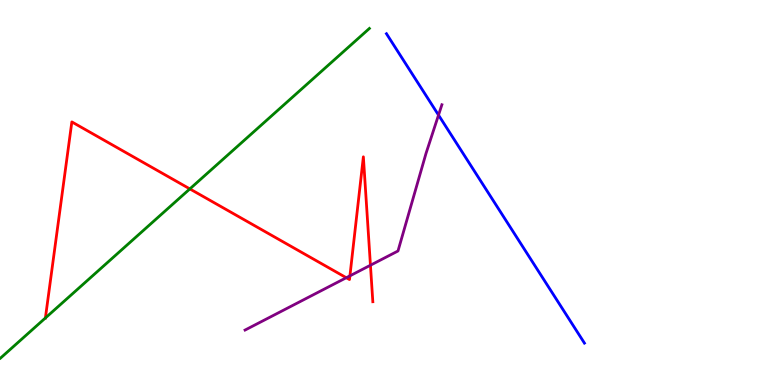[{'lines': ['blue', 'red'], 'intersections': []}, {'lines': ['green', 'red'], 'intersections': [{'x': 0.586, 'y': 1.74}, {'x': 2.45, 'y': 5.09}]}, {'lines': ['purple', 'red'], 'intersections': [{'x': 4.47, 'y': 2.79}, {'x': 4.52, 'y': 2.84}, {'x': 4.78, 'y': 3.11}]}, {'lines': ['blue', 'green'], 'intersections': []}, {'lines': ['blue', 'purple'], 'intersections': [{'x': 5.66, 'y': 7.01}]}, {'lines': ['green', 'purple'], 'intersections': []}]